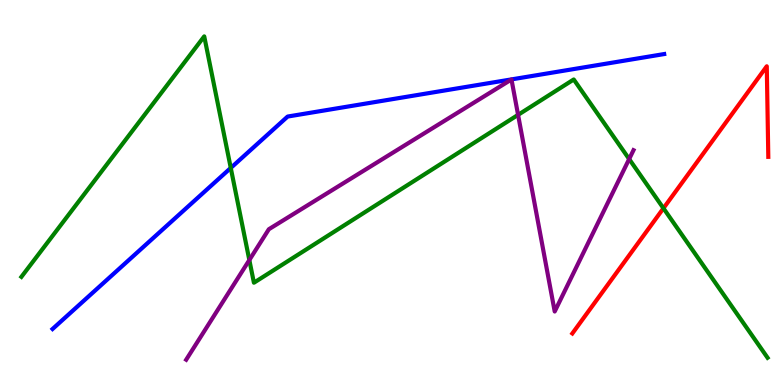[{'lines': ['blue', 'red'], 'intersections': []}, {'lines': ['green', 'red'], 'intersections': [{'x': 8.56, 'y': 4.59}]}, {'lines': ['purple', 'red'], 'intersections': []}, {'lines': ['blue', 'green'], 'intersections': [{'x': 2.98, 'y': 5.64}]}, {'lines': ['blue', 'purple'], 'intersections': []}, {'lines': ['green', 'purple'], 'intersections': [{'x': 3.22, 'y': 3.25}, {'x': 6.68, 'y': 7.02}, {'x': 8.12, 'y': 5.87}]}]